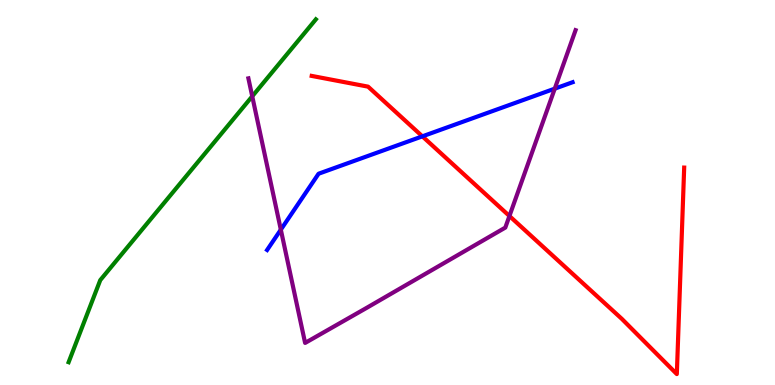[{'lines': ['blue', 'red'], 'intersections': [{'x': 5.45, 'y': 6.46}]}, {'lines': ['green', 'red'], 'intersections': []}, {'lines': ['purple', 'red'], 'intersections': [{'x': 6.57, 'y': 4.39}]}, {'lines': ['blue', 'green'], 'intersections': []}, {'lines': ['blue', 'purple'], 'intersections': [{'x': 3.62, 'y': 4.03}, {'x': 7.16, 'y': 7.7}]}, {'lines': ['green', 'purple'], 'intersections': [{'x': 3.25, 'y': 7.5}]}]